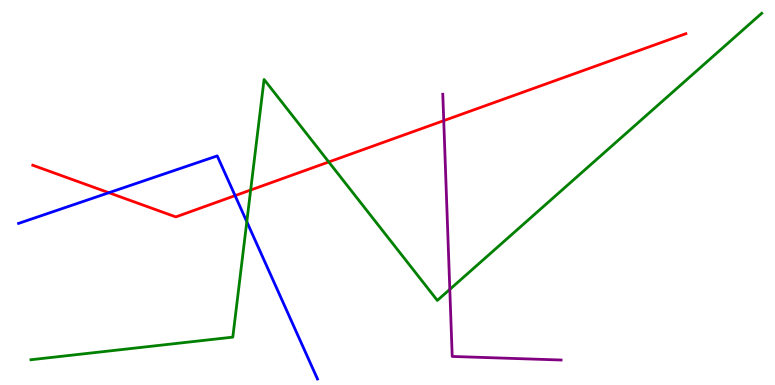[{'lines': ['blue', 'red'], 'intersections': [{'x': 1.4, 'y': 4.99}, {'x': 3.03, 'y': 4.92}]}, {'lines': ['green', 'red'], 'intersections': [{'x': 3.23, 'y': 5.06}, {'x': 4.24, 'y': 5.79}]}, {'lines': ['purple', 'red'], 'intersections': [{'x': 5.73, 'y': 6.87}]}, {'lines': ['blue', 'green'], 'intersections': [{'x': 3.18, 'y': 4.24}]}, {'lines': ['blue', 'purple'], 'intersections': []}, {'lines': ['green', 'purple'], 'intersections': [{'x': 5.8, 'y': 2.48}]}]